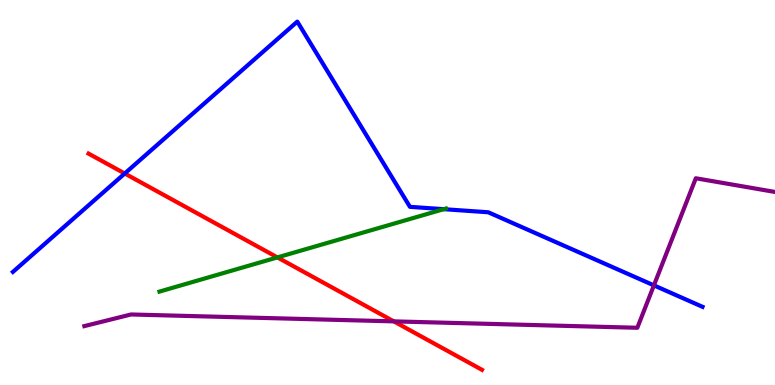[{'lines': ['blue', 'red'], 'intersections': [{'x': 1.61, 'y': 5.49}]}, {'lines': ['green', 'red'], 'intersections': [{'x': 3.58, 'y': 3.31}]}, {'lines': ['purple', 'red'], 'intersections': [{'x': 5.08, 'y': 1.65}]}, {'lines': ['blue', 'green'], 'intersections': [{'x': 5.73, 'y': 4.57}]}, {'lines': ['blue', 'purple'], 'intersections': [{'x': 8.44, 'y': 2.59}]}, {'lines': ['green', 'purple'], 'intersections': []}]